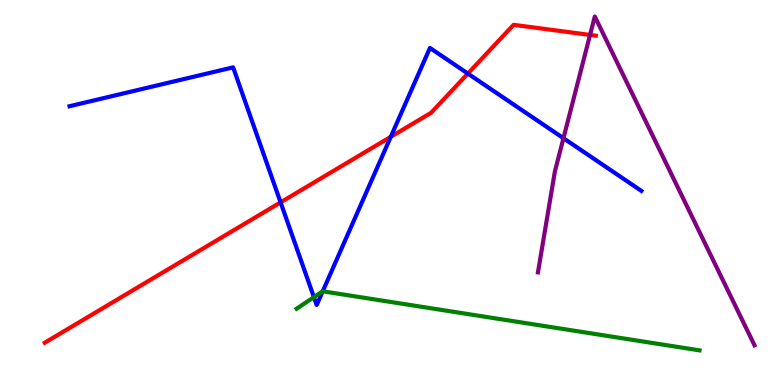[{'lines': ['blue', 'red'], 'intersections': [{'x': 3.62, 'y': 4.74}, {'x': 5.04, 'y': 6.45}, {'x': 6.04, 'y': 8.09}]}, {'lines': ['green', 'red'], 'intersections': []}, {'lines': ['purple', 'red'], 'intersections': [{'x': 7.61, 'y': 9.09}]}, {'lines': ['blue', 'green'], 'intersections': [{'x': 4.05, 'y': 2.28}, {'x': 4.16, 'y': 2.43}]}, {'lines': ['blue', 'purple'], 'intersections': [{'x': 7.27, 'y': 6.41}]}, {'lines': ['green', 'purple'], 'intersections': []}]